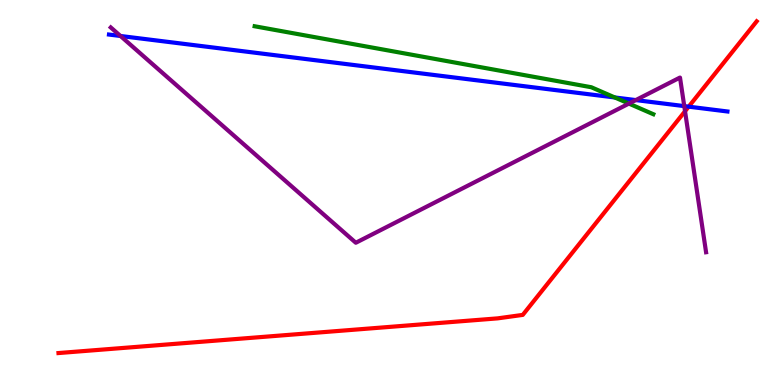[{'lines': ['blue', 'red'], 'intersections': [{'x': 8.89, 'y': 7.23}]}, {'lines': ['green', 'red'], 'intersections': []}, {'lines': ['purple', 'red'], 'intersections': [{'x': 8.84, 'y': 7.11}]}, {'lines': ['blue', 'green'], 'intersections': [{'x': 7.93, 'y': 7.47}]}, {'lines': ['blue', 'purple'], 'intersections': [{'x': 1.55, 'y': 9.07}, {'x': 8.2, 'y': 7.4}, {'x': 8.83, 'y': 7.24}]}, {'lines': ['green', 'purple'], 'intersections': [{'x': 8.11, 'y': 7.31}]}]